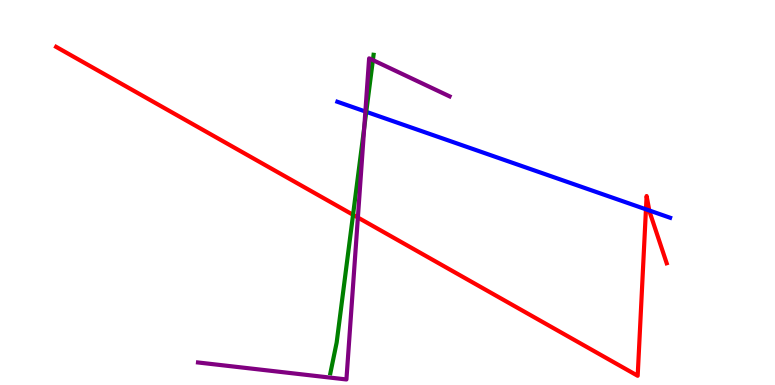[{'lines': ['blue', 'red'], 'intersections': [{'x': 8.33, 'y': 4.56}, {'x': 8.38, 'y': 4.53}]}, {'lines': ['green', 'red'], 'intersections': [{'x': 4.56, 'y': 4.42}]}, {'lines': ['purple', 'red'], 'intersections': [{'x': 4.62, 'y': 4.35}]}, {'lines': ['blue', 'green'], 'intersections': [{'x': 4.73, 'y': 7.1}]}, {'lines': ['blue', 'purple'], 'intersections': [{'x': 4.71, 'y': 7.1}]}, {'lines': ['green', 'purple'], 'intersections': [{'x': 4.7, 'y': 6.68}, {'x': 4.81, 'y': 8.44}]}]